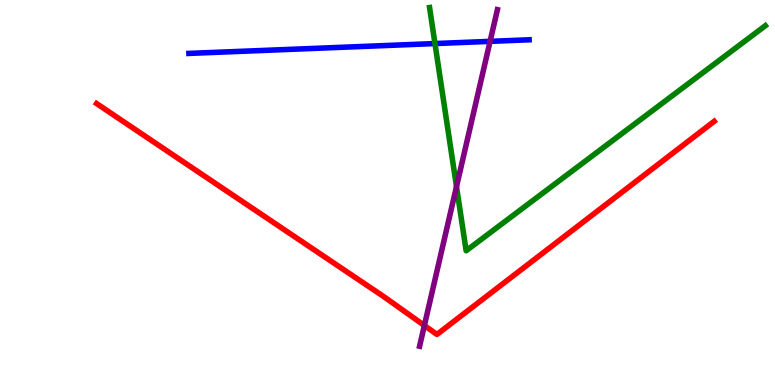[{'lines': ['blue', 'red'], 'intersections': []}, {'lines': ['green', 'red'], 'intersections': []}, {'lines': ['purple', 'red'], 'intersections': [{'x': 5.48, 'y': 1.55}]}, {'lines': ['blue', 'green'], 'intersections': [{'x': 5.61, 'y': 8.87}]}, {'lines': ['blue', 'purple'], 'intersections': [{'x': 6.32, 'y': 8.93}]}, {'lines': ['green', 'purple'], 'intersections': [{'x': 5.89, 'y': 5.15}]}]